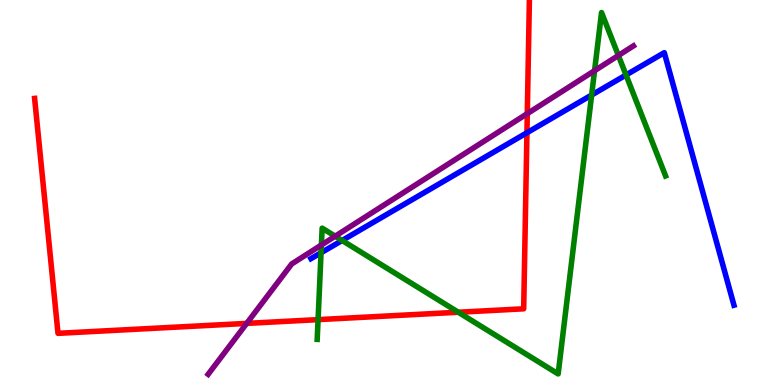[{'lines': ['blue', 'red'], 'intersections': [{'x': 6.8, 'y': 6.55}]}, {'lines': ['green', 'red'], 'intersections': [{'x': 4.1, 'y': 1.7}, {'x': 5.91, 'y': 1.89}]}, {'lines': ['purple', 'red'], 'intersections': [{'x': 3.18, 'y': 1.6}, {'x': 6.8, 'y': 7.05}]}, {'lines': ['blue', 'green'], 'intersections': [{'x': 4.14, 'y': 3.43}, {'x': 4.41, 'y': 3.75}, {'x': 7.63, 'y': 7.53}, {'x': 8.08, 'y': 8.05}]}, {'lines': ['blue', 'purple'], 'intersections': []}, {'lines': ['green', 'purple'], 'intersections': [{'x': 4.15, 'y': 3.64}, {'x': 4.32, 'y': 3.86}, {'x': 7.67, 'y': 8.16}, {'x': 7.98, 'y': 8.56}]}]